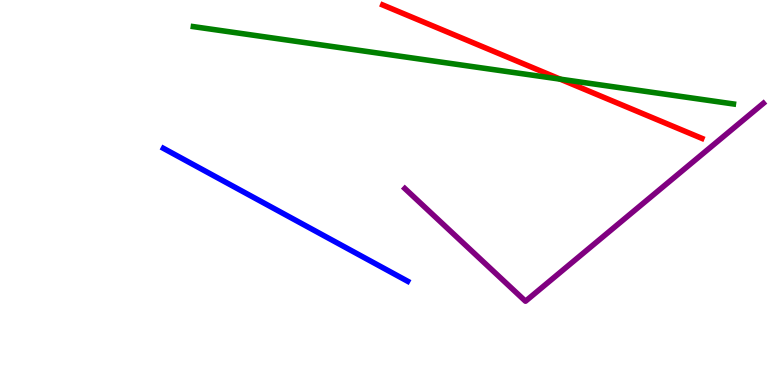[{'lines': ['blue', 'red'], 'intersections': []}, {'lines': ['green', 'red'], 'intersections': [{'x': 7.23, 'y': 7.94}]}, {'lines': ['purple', 'red'], 'intersections': []}, {'lines': ['blue', 'green'], 'intersections': []}, {'lines': ['blue', 'purple'], 'intersections': []}, {'lines': ['green', 'purple'], 'intersections': []}]